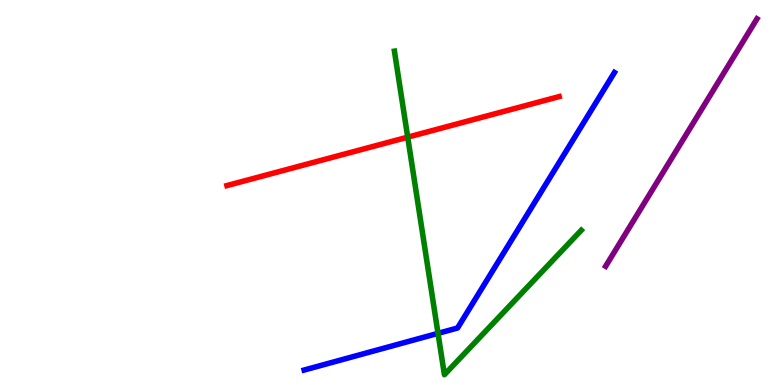[{'lines': ['blue', 'red'], 'intersections': []}, {'lines': ['green', 'red'], 'intersections': [{'x': 5.26, 'y': 6.44}]}, {'lines': ['purple', 'red'], 'intersections': []}, {'lines': ['blue', 'green'], 'intersections': [{'x': 5.65, 'y': 1.34}]}, {'lines': ['blue', 'purple'], 'intersections': []}, {'lines': ['green', 'purple'], 'intersections': []}]